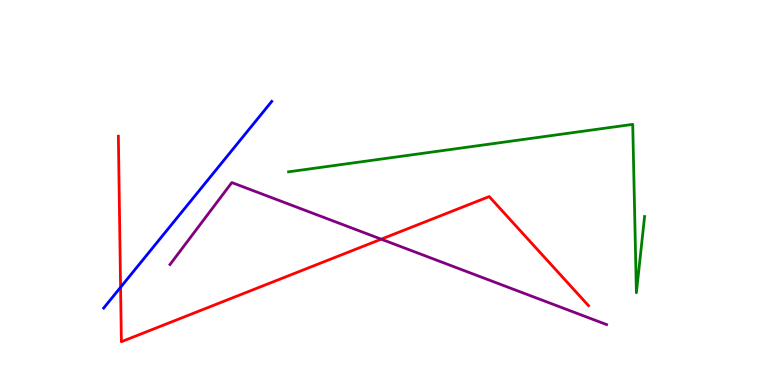[{'lines': ['blue', 'red'], 'intersections': [{'x': 1.56, 'y': 2.54}]}, {'lines': ['green', 'red'], 'intersections': []}, {'lines': ['purple', 'red'], 'intersections': [{'x': 4.92, 'y': 3.79}]}, {'lines': ['blue', 'green'], 'intersections': []}, {'lines': ['blue', 'purple'], 'intersections': []}, {'lines': ['green', 'purple'], 'intersections': []}]